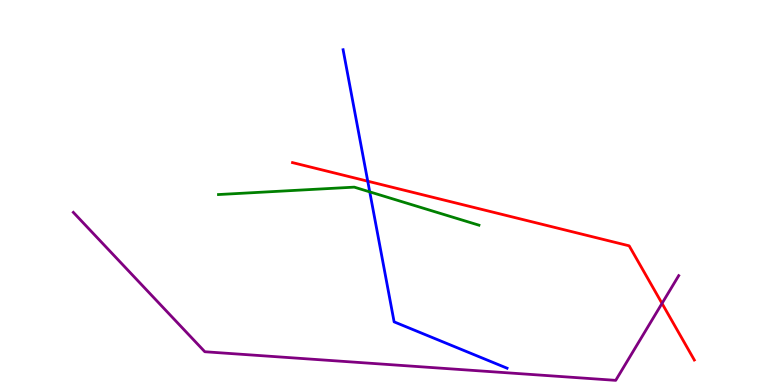[{'lines': ['blue', 'red'], 'intersections': [{'x': 4.75, 'y': 5.29}]}, {'lines': ['green', 'red'], 'intersections': []}, {'lines': ['purple', 'red'], 'intersections': [{'x': 8.54, 'y': 2.12}]}, {'lines': ['blue', 'green'], 'intersections': [{'x': 4.77, 'y': 5.02}]}, {'lines': ['blue', 'purple'], 'intersections': []}, {'lines': ['green', 'purple'], 'intersections': []}]